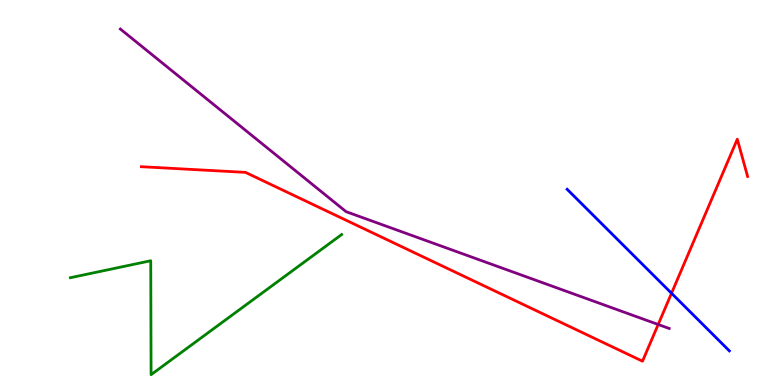[{'lines': ['blue', 'red'], 'intersections': [{'x': 8.66, 'y': 2.38}]}, {'lines': ['green', 'red'], 'intersections': []}, {'lines': ['purple', 'red'], 'intersections': [{'x': 8.49, 'y': 1.57}]}, {'lines': ['blue', 'green'], 'intersections': []}, {'lines': ['blue', 'purple'], 'intersections': []}, {'lines': ['green', 'purple'], 'intersections': []}]